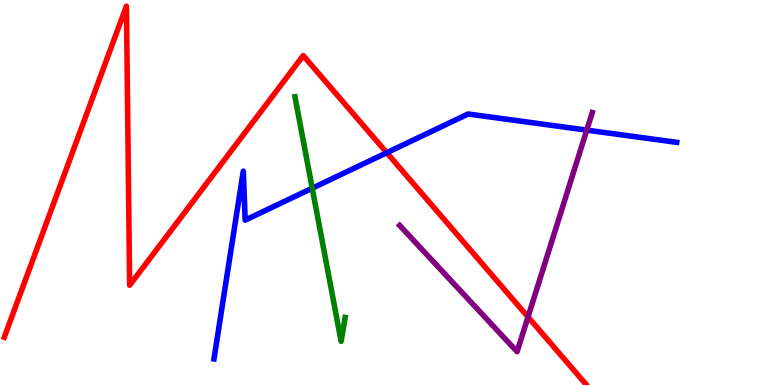[{'lines': ['blue', 'red'], 'intersections': [{'x': 4.99, 'y': 6.03}]}, {'lines': ['green', 'red'], 'intersections': []}, {'lines': ['purple', 'red'], 'intersections': [{'x': 6.81, 'y': 1.77}]}, {'lines': ['blue', 'green'], 'intersections': [{'x': 4.03, 'y': 5.11}]}, {'lines': ['blue', 'purple'], 'intersections': [{'x': 7.57, 'y': 6.62}]}, {'lines': ['green', 'purple'], 'intersections': []}]